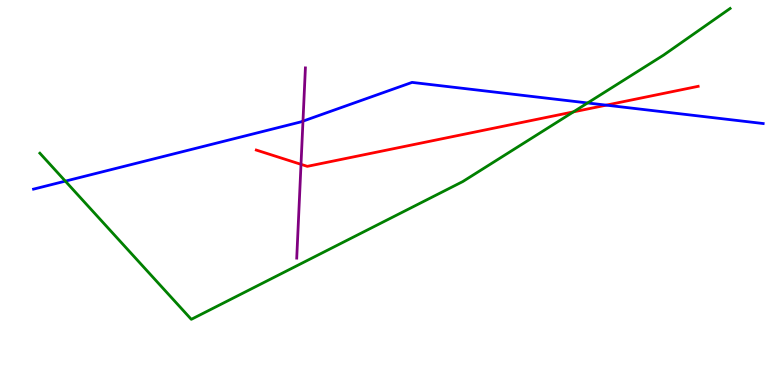[{'lines': ['blue', 'red'], 'intersections': [{'x': 7.82, 'y': 7.27}]}, {'lines': ['green', 'red'], 'intersections': [{'x': 7.4, 'y': 7.09}]}, {'lines': ['purple', 'red'], 'intersections': [{'x': 3.88, 'y': 5.73}]}, {'lines': ['blue', 'green'], 'intersections': [{'x': 0.843, 'y': 5.3}, {'x': 7.58, 'y': 7.33}]}, {'lines': ['blue', 'purple'], 'intersections': [{'x': 3.91, 'y': 6.85}]}, {'lines': ['green', 'purple'], 'intersections': []}]